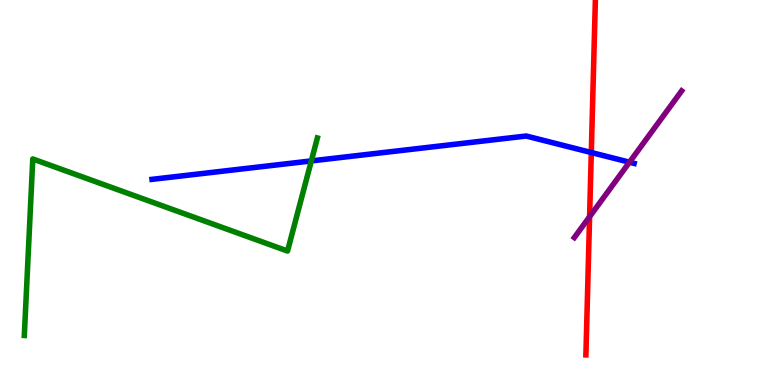[{'lines': ['blue', 'red'], 'intersections': [{'x': 7.63, 'y': 6.04}]}, {'lines': ['green', 'red'], 'intersections': []}, {'lines': ['purple', 'red'], 'intersections': [{'x': 7.61, 'y': 4.37}]}, {'lines': ['blue', 'green'], 'intersections': [{'x': 4.02, 'y': 5.82}]}, {'lines': ['blue', 'purple'], 'intersections': [{'x': 8.12, 'y': 5.79}]}, {'lines': ['green', 'purple'], 'intersections': []}]